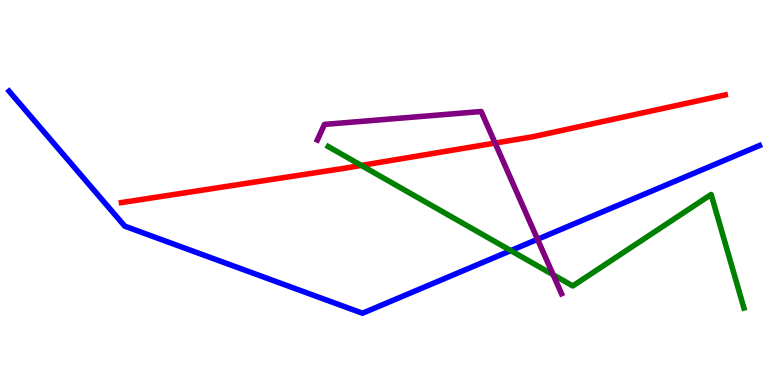[{'lines': ['blue', 'red'], 'intersections': []}, {'lines': ['green', 'red'], 'intersections': [{'x': 4.66, 'y': 5.7}]}, {'lines': ['purple', 'red'], 'intersections': [{'x': 6.39, 'y': 6.28}]}, {'lines': ['blue', 'green'], 'intersections': [{'x': 6.59, 'y': 3.49}]}, {'lines': ['blue', 'purple'], 'intersections': [{'x': 6.94, 'y': 3.78}]}, {'lines': ['green', 'purple'], 'intersections': [{'x': 7.14, 'y': 2.86}]}]